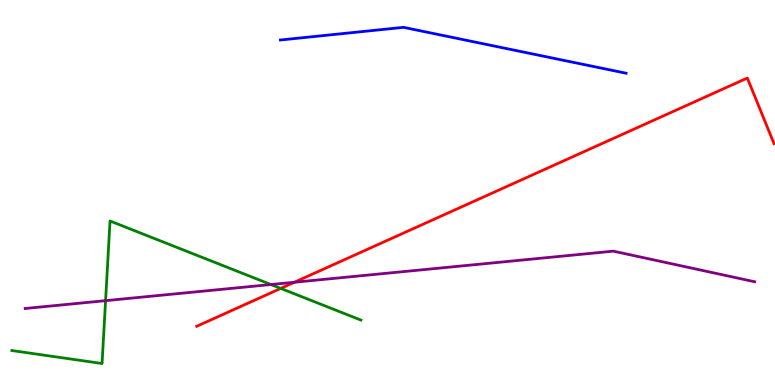[{'lines': ['blue', 'red'], 'intersections': []}, {'lines': ['green', 'red'], 'intersections': [{'x': 3.62, 'y': 2.51}]}, {'lines': ['purple', 'red'], 'intersections': [{'x': 3.8, 'y': 2.67}]}, {'lines': ['blue', 'green'], 'intersections': []}, {'lines': ['blue', 'purple'], 'intersections': []}, {'lines': ['green', 'purple'], 'intersections': [{'x': 1.36, 'y': 2.19}, {'x': 3.5, 'y': 2.61}]}]